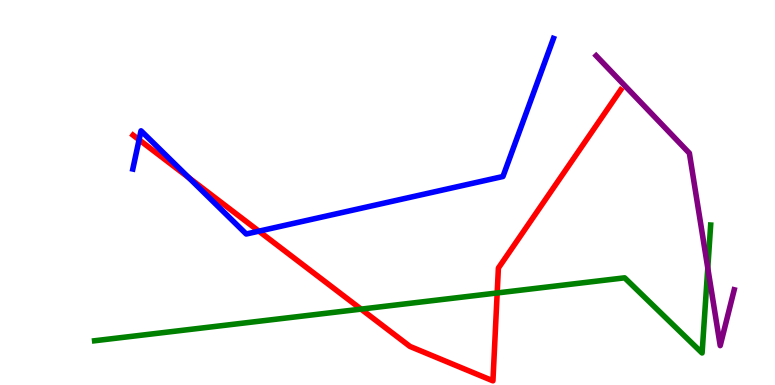[{'lines': ['blue', 'red'], 'intersections': [{'x': 1.79, 'y': 6.37}, {'x': 2.44, 'y': 5.38}, {'x': 3.34, 'y': 4.0}]}, {'lines': ['green', 'red'], 'intersections': [{'x': 4.66, 'y': 1.97}, {'x': 6.42, 'y': 2.39}]}, {'lines': ['purple', 'red'], 'intersections': []}, {'lines': ['blue', 'green'], 'intersections': []}, {'lines': ['blue', 'purple'], 'intersections': []}, {'lines': ['green', 'purple'], 'intersections': [{'x': 9.13, 'y': 3.04}]}]